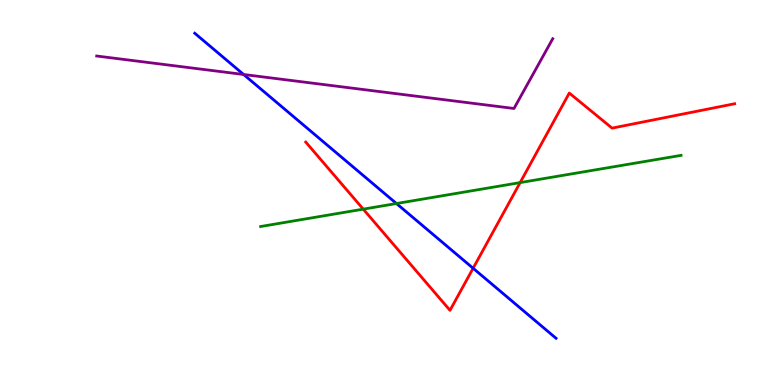[{'lines': ['blue', 'red'], 'intersections': [{'x': 6.1, 'y': 3.03}]}, {'lines': ['green', 'red'], 'intersections': [{'x': 4.69, 'y': 4.57}, {'x': 6.71, 'y': 5.26}]}, {'lines': ['purple', 'red'], 'intersections': []}, {'lines': ['blue', 'green'], 'intersections': [{'x': 5.12, 'y': 4.71}]}, {'lines': ['blue', 'purple'], 'intersections': [{'x': 3.14, 'y': 8.07}]}, {'lines': ['green', 'purple'], 'intersections': []}]